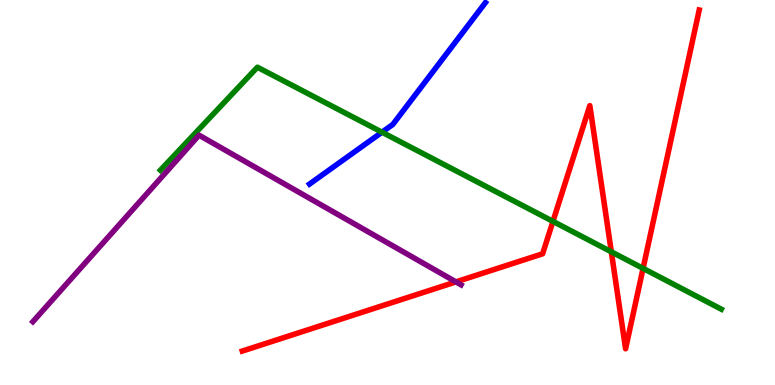[{'lines': ['blue', 'red'], 'intersections': []}, {'lines': ['green', 'red'], 'intersections': [{'x': 7.13, 'y': 4.25}, {'x': 7.89, 'y': 3.46}, {'x': 8.3, 'y': 3.03}]}, {'lines': ['purple', 'red'], 'intersections': [{'x': 5.88, 'y': 2.68}]}, {'lines': ['blue', 'green'], 'intersections': [{'x': 4.93, 'y': 6.57}]}, {'lines': ['blue', 'purple'], 'intersections': []}, {'lines': ['green', 'purple'], 'intersections': []}]